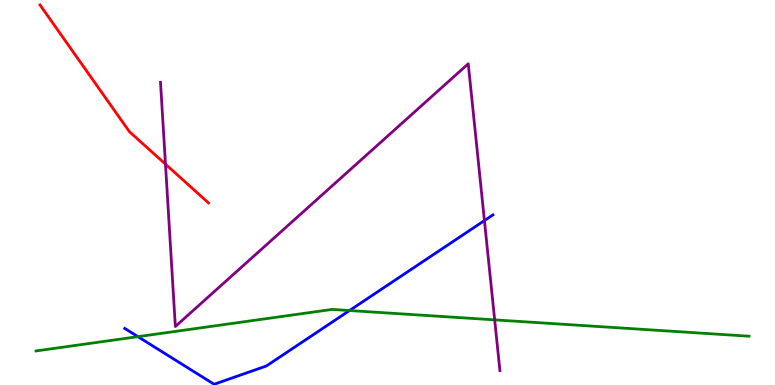[{'lines': ['blue', 'red'], 'intersections': []}, {'lines': ['green', 'red'], 'intersections': []}, {'lines': ['purple', 'red'], 'intersections': [{'x': 2.14, 'y': 5.74}]}, {'lines': ['blue', 'green'], 'intersections': [{'x': 1.78, 'y': 1.26}, {'x': 4.51, 'y': 1.93}]}, {'lines': ['blue', 'purple'], 'intersections': [{'x': 6.25, 'y': 4.27}]}, {'lines': ['green', 'purple'], 'intersections': [{'x': 6.38, 'y': 1.69}]}]